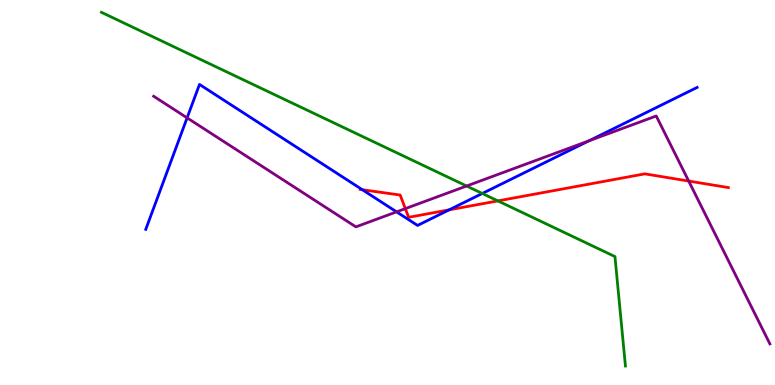[{'lines': ['blue', 'red'], 'intersections': [{'x': 4.68, 'y': 5.07}, {'x': 5.79, 'y': 4.55}]}, {'lines': ['green', 'red'], 'intersections': [{'x': 6.42, 'y': 4.78}]}, {'lines': ['purple', 'red'], 'intersections': [{'x': 5.23, 'y': 4.58}, {'x': 8.89, 'y': 5.3}]}, {'lines': ['blue', 'green'], 'intersections': [{'x': 6.22, 'y': 4.97}]}, {'lines': ['blue', 'purple'], 'intersections': [{'x': 2.41, 'y': 6.94}, {'x': 5.12, 'y': 4.5}, {'x': 7.6, 'y': 6.34}]}, {'lines': ['green', 'purple'], 'intersections': [{'x': 6.02, 'y': 5.17}]}]